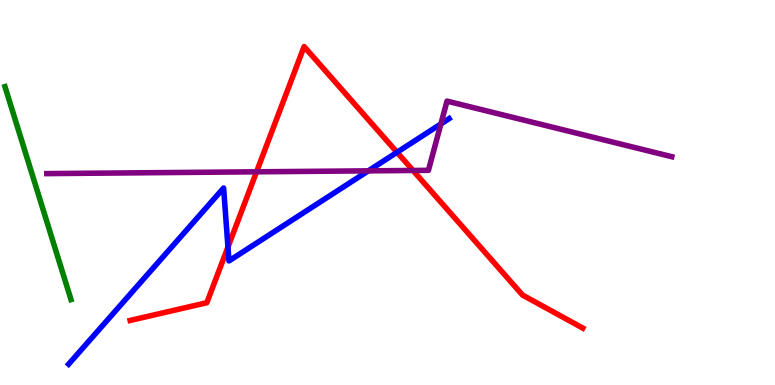[{'lines': ['blue', 'red'], 'intersections': [{'x': 2.94, 'y': 3.58}, {'x': 5.12, 'y': 6.04}]}, {'lines': ['green', 'red'], 'intersections': []}, {'lines': ['purple', 'red'], 'intersections': [{'x': 3.31, 'y': 5.54}, {'x': 5.33, 'y': 5.57}]}, {'lines': ['blue', 'green'], 'intersections': []}, {'lines': ['blue', 'purple'], 'intersections': [{'x': 4.75, 'y': 5.56}, {'x': 5.69, 'y': 6.78}]}, {'lines': ['green', 'purple'], 'intersections': []}]